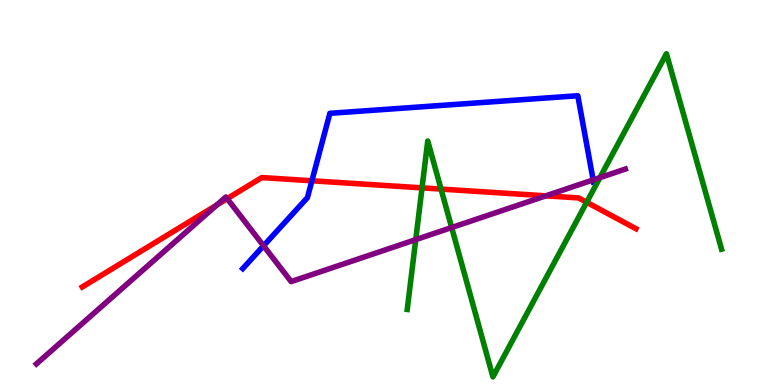[{'lines': ['blue', 'red'], 'intersections': [{'x': 4.02, 'y': 5.3}]}, {'lines': ['green', 'red'], 'intersections': [{'x': 5.45, 'y': 5.12}, {'x': 5.69, 'y': 5.09}, {'x': 7.57, 'y': 4.75}]}, {'lines': ['purple', 'red'], 'intersections': [{'x': 2.8, 'y': 4.68}, {'x': 2.93, 'y': 4.84}, {'x': 7.04, 'y': 4.91}]}, {'lines': ['blue', 'green'], 'intersections': []}, {'lines': ['blue', 'purple'], 'intersections': [{'x': 3.4, 'y': 3.62}, {'x': 7.65, 'y': 5.33}]}, {'lines': ['green', 'purple'], 'intersections': [{'x': 5.36, 'y': 3.78}, {'x': 5.83, 'y': 4.09}, {'x': 7.74, 'y': 5.39}]}]